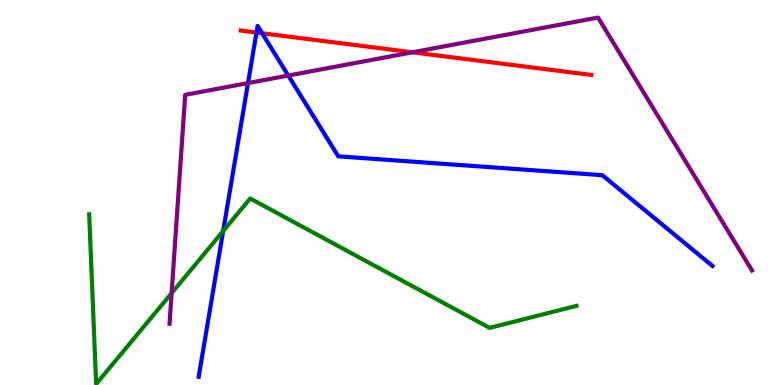[{'lines': ['blue', 'red'], 'intersections': [{'x': 3.31, 'y': 9.15}, {'x': 3.38, 'y': 9.14}]}, {'lines': ['green', 'red'], 'intersections': []}, {'lines': ['purple', 'red'], 'intersections': [{'x': 5.32, 'y': 8.64}]}, {'lines': ['blue', 'green'], 'intersections': [{'x': 2.88, 'y': 4.0}]}, {'lines': ['blue', 'purple'], 'intersections': [{'x': 3.2, 'y': 7.84}, {'x': 3.72, 'y': 8.04}]}, {'lines': ['green', 'purple'], 'intersections': [{'x': 2.21, 'y': 2.39}]}]